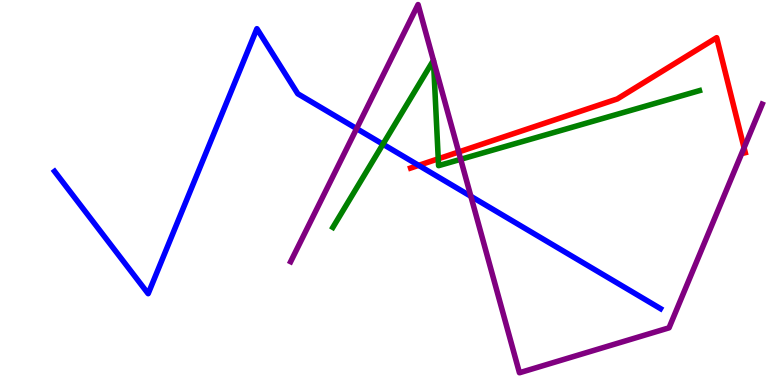[{'lines': ['blue', 'red'], 'intersections': [{'x': 5.4, 'y': 5.7}]}, {'lines': ['green', 'red'], 'intersections': [{'x': 5.65, 'y': 5.87}]}, {'lines': ['purple', 'red'], 'intersections': [{'x': 5.92, 'y': 6.05}, {'x': 9.6, 'y': 6.16}]}, {'lines': ['blue', 'green'], 'intersections': [{'x': 4.94, 'y': 6.25}]}, {'lines': ['blue', 'purple'], 'intersections': [{'x': 4.6, 'y': 6.66}, {'x': 6.08, 'y': 4.9}]}, {'lines': ['green', 'purple'], 'intersections': [{'x': 5.59, 'y': 8.43}, {'x': 5.59, 'y': 8.43}, {'x': 5.94, 'y': 5.86}]}]